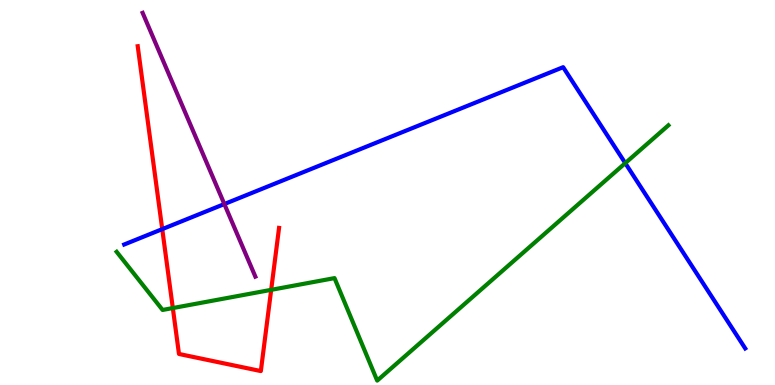[{'lines': ['blue', 'red'], 'intersections': [{'x': 2.09, 'y': 4.05}]}, {'lines': ['green', 'red'], 'intersections': [{'x': 2.23, 'y': 2.0}, {'x': 3.5, 'y': 2.47}]}, {'lines': ['purple', 'red'], 'intersections': []}, {'lines': ['blue', 'green'], 'intersections': [{'x': 8.07, 'y': 5.76}]}, {'lines': ['blue', 'purple'], 'intersections': [{'x': 2.89, 'y': 4.7}]}, {'lines': ['green', 'purple'], 'intersections': []}]